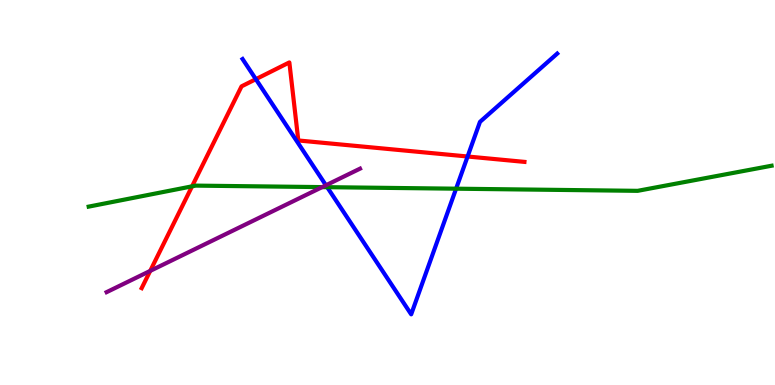[{'lines': ['blue', 'red'], 'intersections': [{'x': 3.3, 'y': 7.94}, {'x': 6.03, 'y': 5.94}]}, {'lines': ['green', 'red'], 'intersections': [{'x': 2.48, 'y': 5.16}]}, {'lines': ['purple', 'red'], 'intersections': [{'x': 1.94, 'y': 2.96}]}, {'lines': ['blue', 'green'], 'intersections': [{'x': 4.22, 'y': 5.14}, {'x': 5.89, 'y': 5.1}]}, {'lines': ['blue', 'purple'], 'intersections': [{'x': 4.21, 'y': 5.19}]}, {'lines': ['green', 'purple'], 'intersections': [{'x': 4.16, 'y': 5.14}]}]